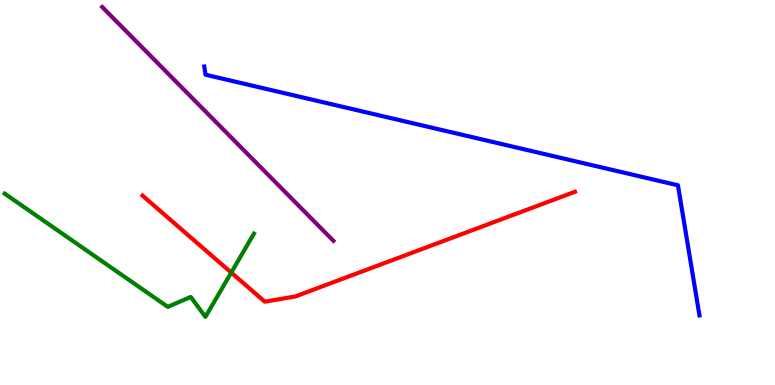[{'lines': ['blue', 'red'], 'intersections': []}, {'lines': ['green', 'red'], 'intersections': [{'x': 2.98, 'y': 2.92}]}, {'lines': ['purple', 'red'], 'intersections': []}, {'lines': ['blue', 'green'], 'intersections': []}, {'lines': ['blue', 'purple'], 'intersections': []}, {'lines': ['green', 'purple'], 'intersections': []}]